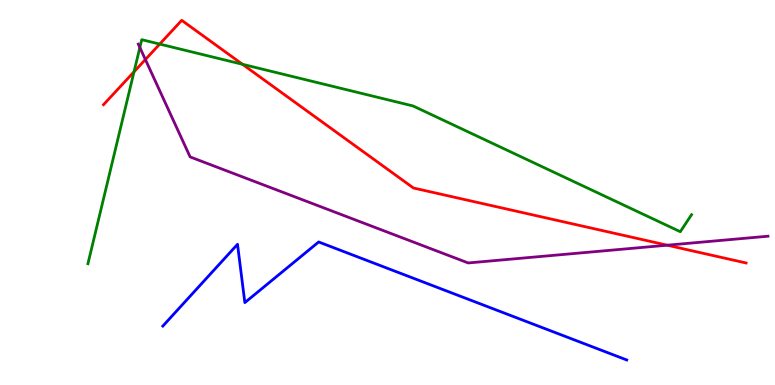[{'lines': ['blue', 'red'], 'intersections': []}, {'lines': ['green', 'red'], 'intersections': [{'x': 1.73, 'y': 8.14}, {'x': 2.06, 'y': 8.86}, {'x': 3.13, 'y': 8.33}]}, {'lines': ['purple', 'red'], 'intersections': [{'x': 1.88, 'y': 8.45}, {'x': 8.61, 'y': 3.63}]}, {'lines': ['blue', 'green'], 'intersections': []}, {'lines': ['blue', 'purple'], 'intersections': []}, {'lines': ['green', 'purple'], 'intersections': [{'x': 1.8, 'y': 8.77}]}]